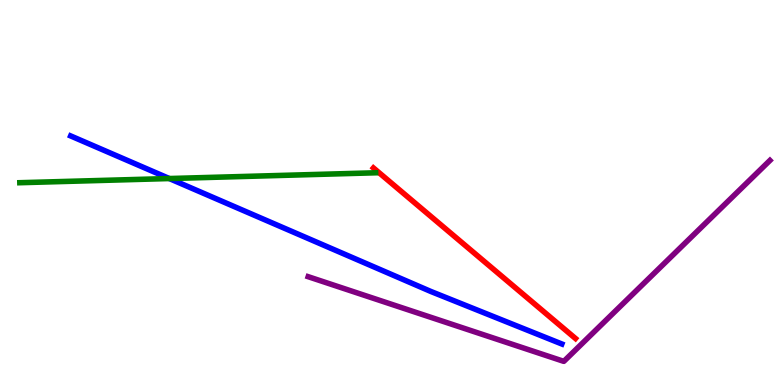[{'lines': ['blue', 'red'], 'intersections': []}, {'lines': ['green', 'red'], 'intersections': []}, {'lines': ['purple', 'red'], 'intersections': []}, {'lines': ['blue', 'green'], 'intersections': [{'x': 2.19, 'y': 5.36}]}, {'lines': ['blue', 'purple'], 'intersections': []}, {'lines': ['green', 'purple'], 'intersections': []}]